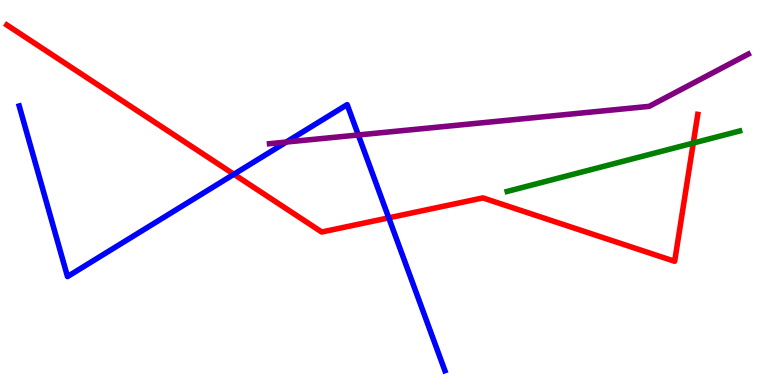[{'lines': ['blue', 'red'], 'intersections': [{'x': 3.02, 'y': 5.47}, {'x': 5.02, 'y': 4.34}]}, {'lines': ['green', 'red'], 'intersections': [{'x': 8.95, 'y': 6.28}]}, {'lines': ['purple', 'red'], 'intersections': []}, {'lines': ['blue', 'green'], 'intersections': []}, {'lines': ['blue', 'purple'], 'intersections': [{'x': 3.69, 'y': 6.31}, {'x': 4.62, 'y': 6.49}]}, {'lines': ['green', 'purple'], 'intersections': []}]